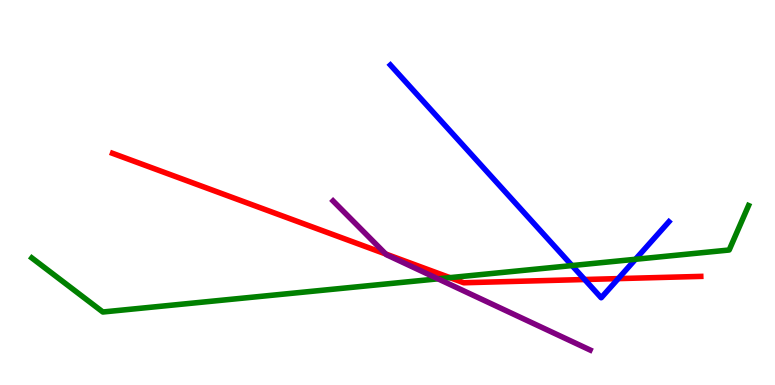[{'lines': ['blue', 'red'], 'intersections': [{'x': 7.54, 'y': 2.74}, {'x': 7.98, 'y': 2.76}]}, {'lines': ['green', 'red'], 'intersections': [{'x': 5.81, 'y': 2.79}]}, {'lines': ['purple', 'red'], 'intersections': [{'x': 4.98, 'y': 3.4}]}, {'lines': ['blue', 'green'], 'intersections': [{'x': 7.38, 'y': 3.1}, {'x': 8.2, 'y': 3.27}]}, {'lines': ['blue', 'purple'], 'intersections': []}, {'lines': ['green', 'purple'], 'intersections': [{'x': 5.65, 'y': 2.76}]}]